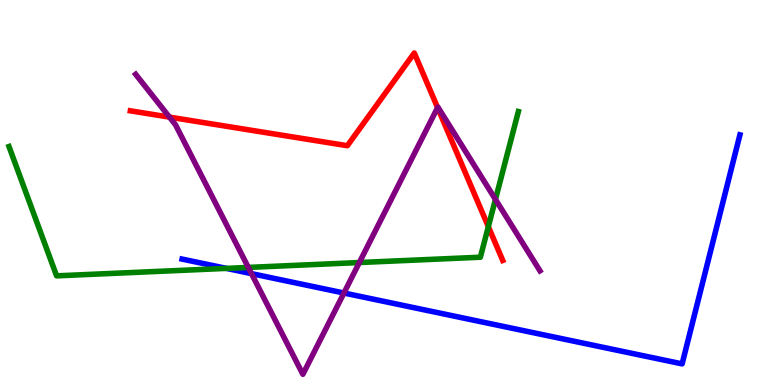[{'lines': ['blue', 'red'], 'intersections': []}, {'lines': ['green', 'red'], 'intersections': [{'x': 6.3, 'y': 4.11}]}, {'lines': ['purple', 'red'], 'intersections': [{'x': 2.19, 'y': 6.96}, {'x': 5.65, 'y': 7.2}]}, {'lines': ['blue', 'green'], 'intersections': [{'x': 2.92, 'y': 3.03}]}, {'lines': ['blue', 'purple'], 'intersections': [{'x': 3.25, 'y': 2.89}, {'x': 4.44, 'y': 2.39}]}, {'lines': ['green', 'purple'], 'intersections': [{'x': 3.2, 'y': 3.05}, {'x': 4.64, 'y': 3.18}, {'x': 6.39, 'y': 4.82}]}]